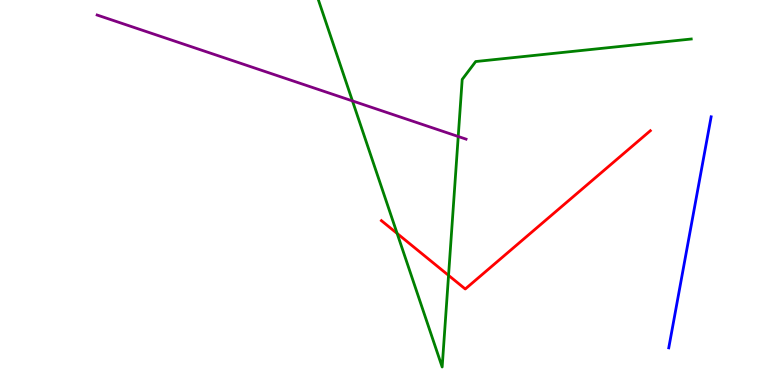[{'lines': ['blue', 'red'], 'intersections': []}, {'lines': ['green', 'red'], 'intersections': [{'x': 5.12, 'y': 3.94}, {'x': 5.79, 'y': 2.85}]}, {'lines': ['purple', 'red'], 'intersections': []}, {'lines': ['blue', 'green'], 'intersections': []}, {'lines': ['blue', 'purple'], 'intersections': []}, {'lines': ['green', 'purple'], 'intersections': [{'x': 4.55, 'y': 7.38}, {'x': 5.91, 'y': 6.45}]}]